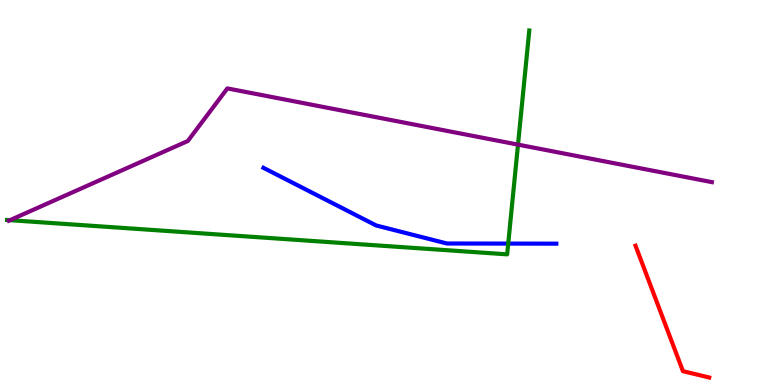[{'lines': ['blue', 'red'], 'intersections': []}, {'lines': ['green', 'red'], 'intersections': []}, {'lines': ['purple', 'red'], 'intersections': []}, {'lines': ['blue', 'green'], 'intersections': [{'x': 6.56, 'y': 3.67}]}, {'lines': ['blue', 'purple'], 'intersections': []}, {'lines': ['green', 'purple'], 'intersections': [{'x': 0.129, 'y': 4.28}, {'x': 6.68, 'y': 6.24}]}]